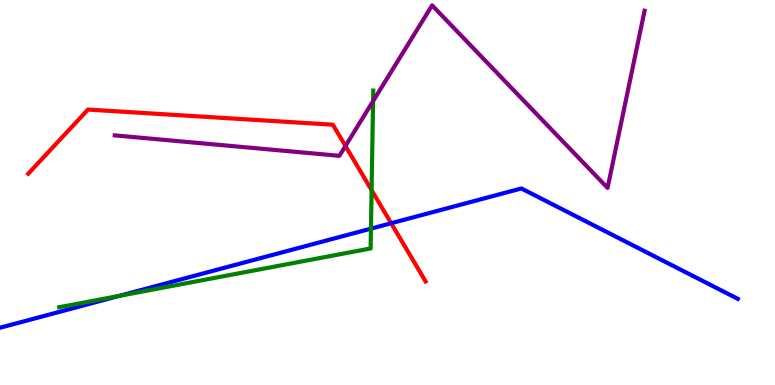[{'lines': ['blue', 'red'], 'intersections': [{'x': 5.05, 'y': 4.2}]}, {'lines': ['green', 'red'], 'intersections': [{'x': 4.79, 'y': 5.06}]}, {'lines': ['purple', 'red'], 'intersections': [{'x': 4.46, 'y': 6.21}]}, {'lines': ['blue', 'green'], 'intersections': [{'x': 1.54, 'y': 2.31}, {'x': 4.79, 'y': 4.06}]}, {'lines': ['blue', 'purple'], 'intersections': []}, {'lines': ['green', 'purple'], 'intersections': [{'x': 4.81, 'y': 7.37}]}]